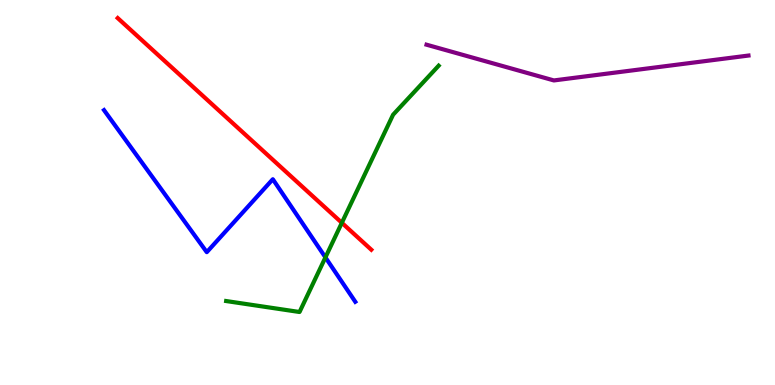[{'lines': ['blue', 'red'], 'intersections': []}, {'lines': ['green', 'red'], 'intersections': [{'x': 4.41, 'y': 4.21}]}, {'lines': ['purple', 'red'], 'intersections': []}, {'lines': ['blue', 'green'], 'intersections': [{'x': 4.2, 'y': 3.31}]}, {'lines': ['blue', 'purple'], 'intersections': []}, {'lines': ['green', 'purple'], 'intersections': []}]